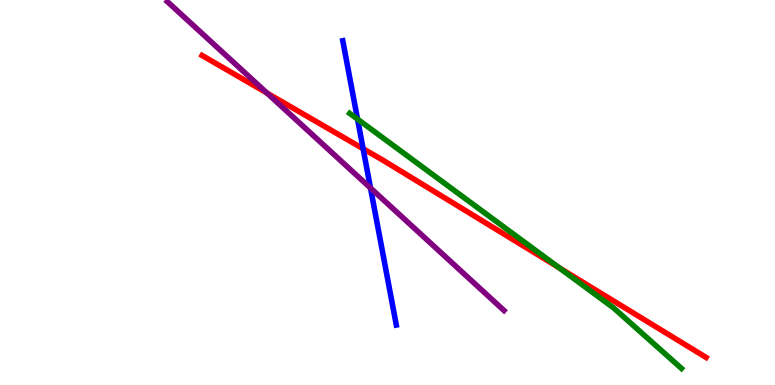[{'lines': ['blue', 'red'], 'intersections': [{'x': 4.69, 'y': 6.14}]}, {'lines': ['green', 'red'], 'intersections': [{'x': 7.21, 'y': 3.05}]}, {'lines': ['purple', 'red'], 'intersections': [{'x': 3.45, 'y': 7.58}]}, {'lines': ['blue', 'green'], 'intersections': [{'x': 4.61, 'y': 6.91}]}, {'lines': ['blue', 'purple'], 'intersections': [{'x': 4.78, 'y': 5.12}]}, {'lines': ['green', 'purple'], 'intersections': []}]